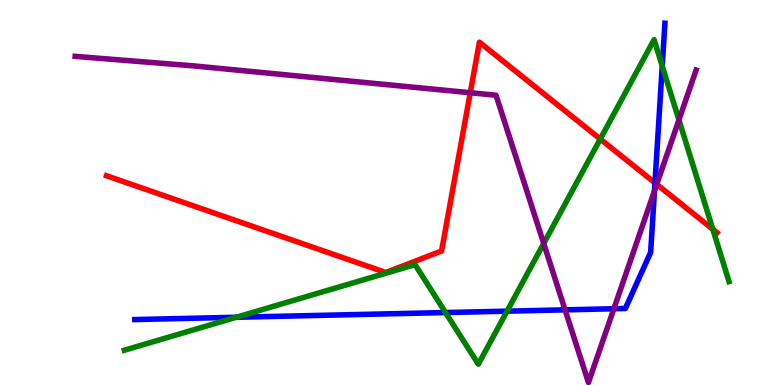[{'lines': ['blue', 'red'], 'intersections': [{'x': 8.45, 'y': 5.25}]}, {'lines': ['green', 'red'], 'intersections': [{'x': 7.75, 'y': 6.39}, {'x': 9.2, 'y': 4.05}]}, {'lines': ['purple', 'red'], 'intersections': [{'x': 6.07, 'y': 7.59}, {'x': 8.47, 'y': 5.21}]}, {'lines': ['blue', 'green'], 'intersections': [{'x': 3.05, 'y': 1.76}, {'x': 5.75, 'y': 1.88}, {'x': 6.54, 'y': 1.92}, {'x': 8.55, 'y': 8.28}]}, {'lines': ['blue', 'purple'], 'intersections': [{'x': 7.29, 'y': 1.95}, {'x': 7.92, 'y': 1.98}, {'x': 8.44, 'y': 5.04}]}, {'lines': ['green', 'purple'], 'intersections': [{'x': 7.02, 'y': 3.68}, {'x': 8.76, 'y': 6.89}]}]